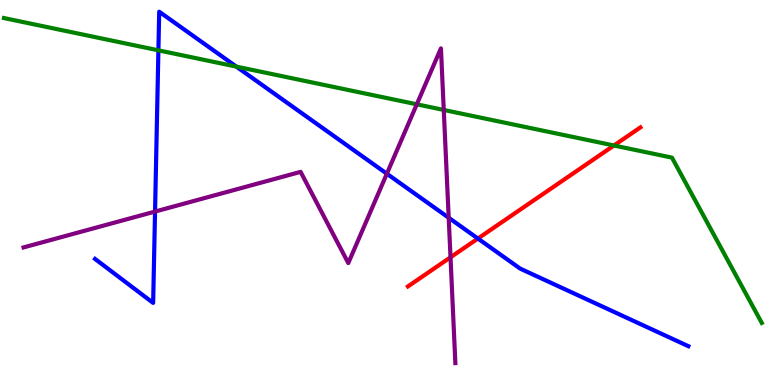[{'lines': ['blue', 'red'], 'intersections': [{'x': 6.17, 'y': 3.8}]}, {'lines': ['green', 'red'], 'intersections': [{'x': 7.92, 'y': 6.22}]}, {'lines': ['purple', 'red'], 'intersections': [{'x': 5.81, 'y': 3.32}]}, {'lines': ['blue', 'green'], 'intersections': [{'x': 2.04, 'y': 8.69}, {'x': 3.05, 'y': 8.27}]}, {'lines': ['blue', 'purple'], 'intersections': [{'x': 2.0, 'y': 4.5}, {'x': 4.99, 'y': 5.49}, {'x': 5.79, 'y': 4.34}]}, {'lines': ['green', 'purple'], 'intersections': [{'x': 5.38, 'y': 7.29}, {'x': 5.73, 'y': 7.14}]}]